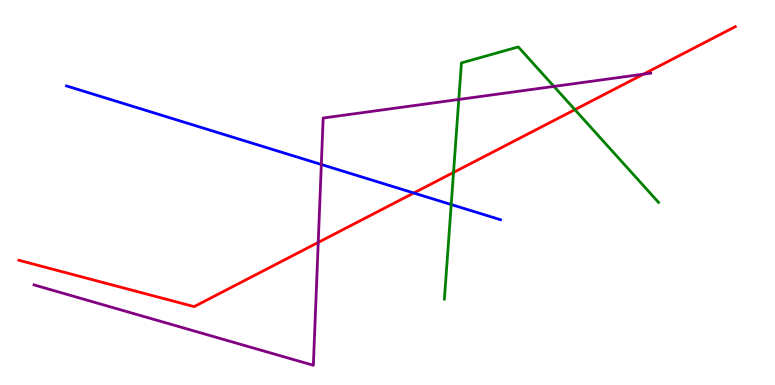[{'lines': ['blue', 'red'], 'intersections': [{'x': 5.34, 'y': 4.99}]}, {'lines': ['green', 'red'], 'intersections': [{'x': 5.85, 'y': 5.52}, {'x': 7.42, 'y': 7.15}]}, {'lines': ['purple', 'red'], 'intersections': [{'x': 4.11, 'y': 3.7}, {'x': 8.3, 'y': 8.07}]}, {'lines': ['blue', 'green'], 'intersections': [{'x': 5.82, 'y': 4.69}]}, {'lines': ['blue', 'purple'], 'intersections': [{'x': 4.15, 'y': 5.73}]}, {'lines': ['green', 'purple'], 'intersections': [{'x': 5.92, 'y': 7.42}, {'x': 7.15, 'y': 7.76}]}]